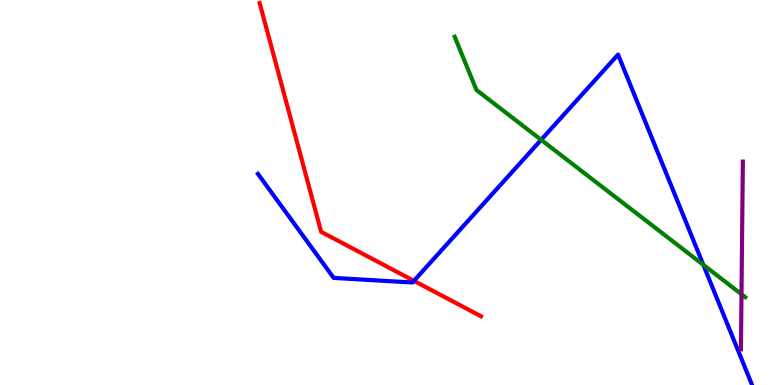[{'lines': ['blue', 'red'], 'intersections': [{'x': 5.34, 'y': 2.71}]}, {'lines': ['green', 'red'], 'intersections': []}, {'lines': ['purple', 'red'], 'intersections': []}, {'lines': ['blue', 'green'], 'intersections': [{'x': 6.98, 'y': 6.37}, {'x': 9.08, 'y': 3.12}]}, {'lines': ['blue', 'purple'], 'intersections': []}, {'lines': ['green', 'purple'], 'intersections': [{'x': 9.57, 'y': 2.36}]}]